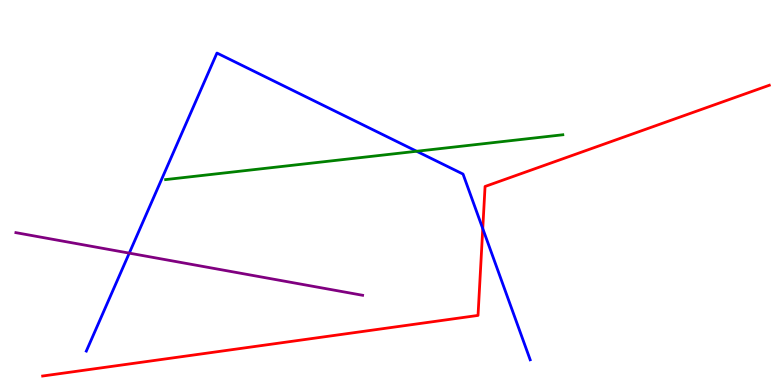[{'lines': ['blue', 'red'], 'intersections': [{'x': 6.23, 'y': 4.06}]}, {'lines': ['green', 'red'], 'intersections': []}, {'lines': ['purple', 'red'], 'intersections': []}, {'lines': ['blue', 'green'], 'intersections': [{'x': 5.38, 'y': 6.07}]}, {'lines': ['blue', 'purple'], 'intersections': [{'x': 1.67, 'y': 3.43}]}, {'lines': ['green', 'purple'], 'intersections': []}]